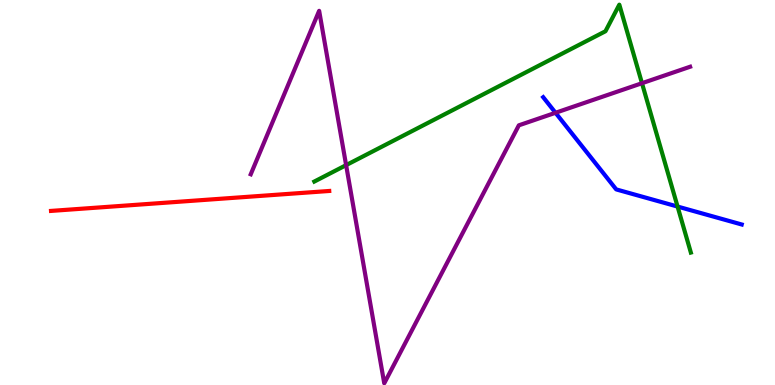[{'lines': ['blue', 'red'], 'intersections': []}, {'lines': ['green', 'red'], 'intersections': []}, {'lines': ['purple', 'red'], 'intersections': []}, {'lines': ['blue', 'green'], 'intersections': [{'x': 8.74, 'y': 4.63}]}, {'lines': ['blue', 'purple'], 'intersections': [{'x': 7.17, 'y': 7.07}]}, {'lines': ['green', 'purple'], 'intersections': [{'x': 4.47, 'y': 5.71}, {'x': 8.28, 'y': 7.84}]}]